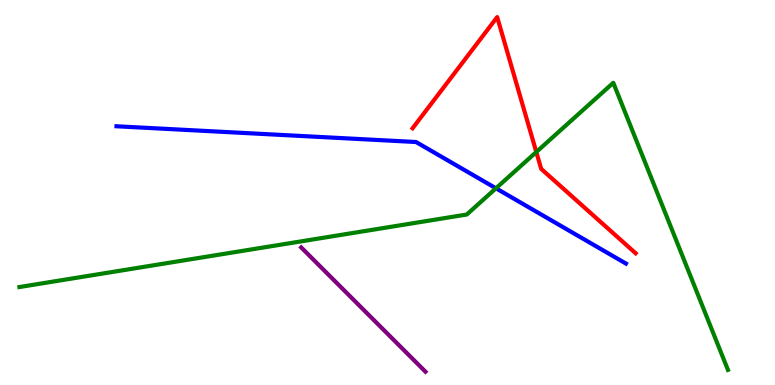[{'lines': ['blue', 'red'], 'intersections': []}, {'lines': ['green', 'red'], 'intersections': [{'x': 6.92, 'y': 6.05}]}, {'lines': ['purple', 'red'], 'intersections': []}, {'lines': ['blue', 'green'], 'intersections': [{'x': 6.4, 'y': 5.11}]}, {'lines': ['blue', 'purple'], 'intersections': []}, {'lines': ['green', 'purple'], 'intersections': []}]